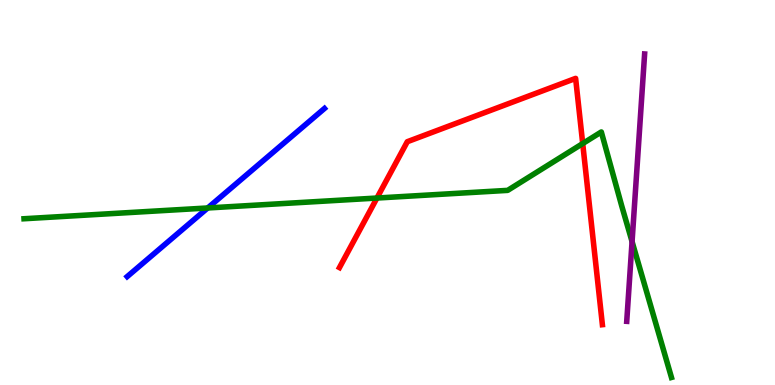[{'lines': ['blue', 'red'], 'intersections': []}, {'lines': ['green', 'red'], 'intersections': [{'x': 4.86, 'y': 4.86}, {'x': 7.52, 'y': 6.27}]}, {'lines': ['purple', 'red'], 'intersections': []}, {'lines': ['blue', 'green'], 'intersections': [{'x': 2.68, 'y': 4.6}]}, {'lines': ['blue', 'purple'], 'intersections': []}, {'lines': ['green', 'purple'], 'intersections': [{'x': 8.16, 'y': 3.72}]}]